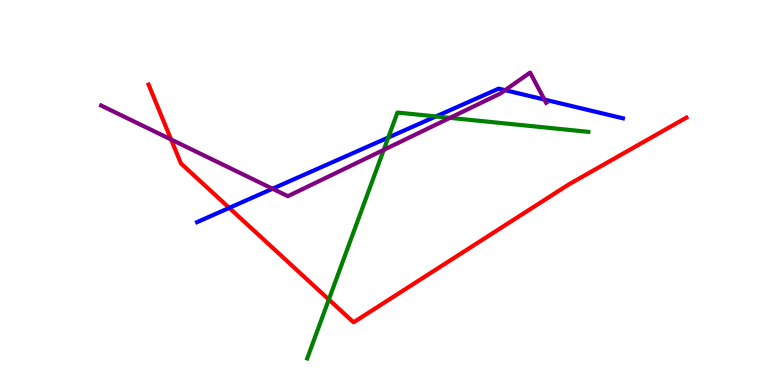[{'lines': ['blue', 'red'], 'intersections': [{'x': 2.96, 'y': 4.6}]}, {'lines': ['green', 'red'], 'intersections': [{'x': 4.24, 'y': 2.22}]}, {'lines': ['purple', 'red'], 'intersections': [{'x': 2.21, 'y': 6.38}]}, {'lines': ['blue', 'green'], 'intersections': [{'x': 5.01, 'y': 6.43}, {'x': 5.62, 'y': 6.98}]}, {'lines': ['blue', 'purple'], 'intersections': [{'x': 3.52, 'y': 5.1}, {'x': 6.52, 'y': 7.66}, {'x': 7.03, 'y': 7.41}]}, {'lines': ['green', 'purple'], 'intersections': [{'x': 4.95, 'y': 6.11}, {'x': 5.81, 'y': 6.94}]}]